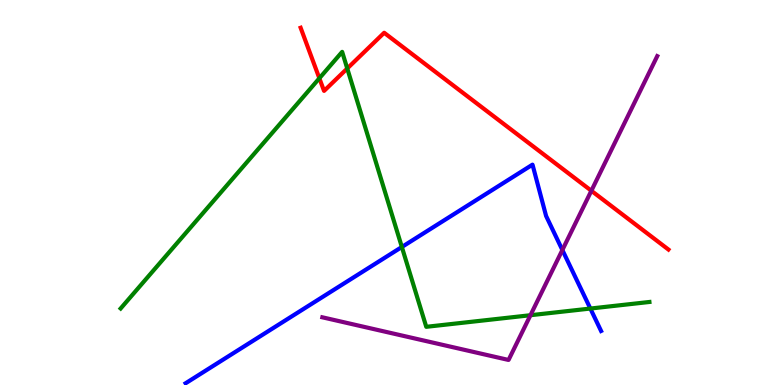[{'lines': ['blue', 'red'], 'intersections': []}, {'lines': ['green', 'red'], 'intersections': [{'x': 4.12, 'y': 7.97}, {'x': 4.48, 'y': 8.22}]}, {'lines': ['purple', 'red'], 'intersections': [{'x': 7.63, 'y': 5.05}]}, {'lines': ['blue', 'green'], 'intersections': [{'x': 5.19, 'y': 3.58}, {'x': 7.62, 'y': 1.99}]}, {'lines': ['blue', 'purple'], 'intersections': [{'x': 7.26, 'y': 3.51}]}, {'lines': ['green', 'purple'], 'intersections': [{'x': 6.84, 'y': 1.81}]}]